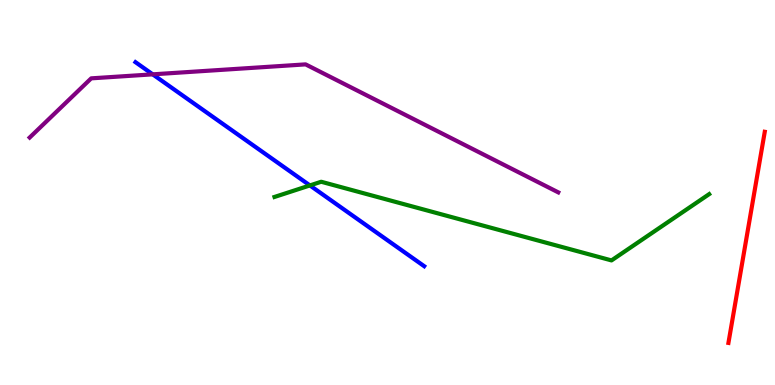[{'lines': ['blue', 'red'], 'intersections': []}, {'lines': ['green', 'red'], 'intersections': []}, {'lines': ['purple', 'red'], 'intersections': []}, {'lines': ['blue', 'green'], 'intersections': [{'x': 4.0, 'y': 5.18}]}, {'lines': ['blue', 'purple'], 'intersections': [{'x': 1.97, 'y': 8.07}]}, {'lines': ['green', 'purple'], 'intersections': []}]